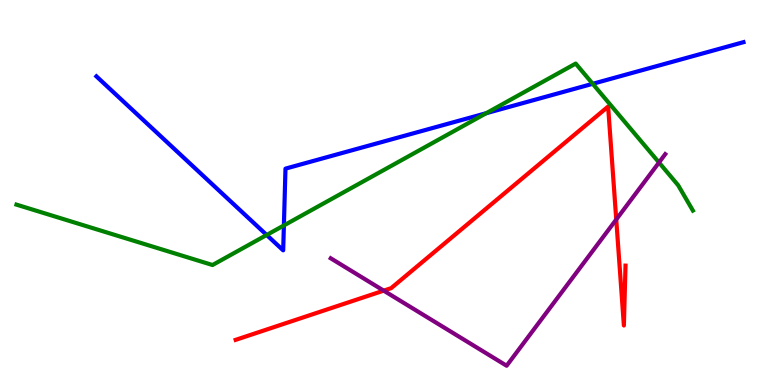[{'lines': ['blue', 'red'], 'intersections': []}, {'lines': ['green', 'red'], 'intersections': []}, {'lines': ['purple', 'red'], 'intersections': [{'x': 4.95, 'y': 2.45}, {'x': 7.95, 'y': 4.3}]}, {'lines': ['blue', 'green'], 'intersections': [{'x': 3.44, 'y': 3.9}, {'x': 3.66, 'y': 4.14}, {'x': 6.27, 'y': 7.06}, {'x': 7.65, 'y': 7.82}]}, {'lines': ['blue', 'purple'], 'intersections': []}, {'lines': ['green', 'purple'], 'intersections': [{'x': 8.5, 'y': 5.78}]}]